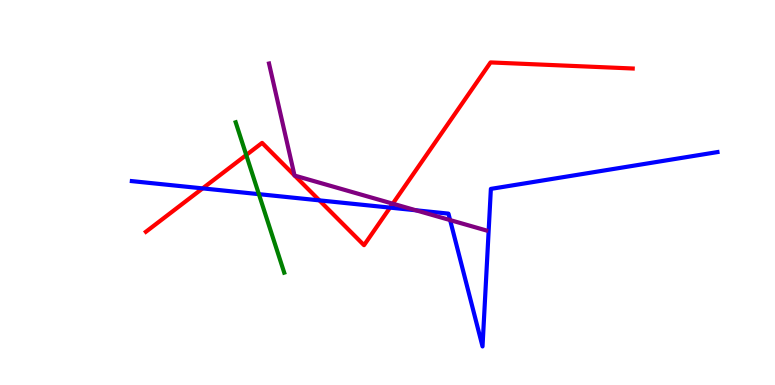[{'lines': ['blue', 'red'], 'intersections': [{'x': 2.61, 'y': 5.11}, {'x': 4.12, 'y': 4.8}, {'x': 5.03, 'y': 4.61}]}, {'lines': ['green', 'red'], 'intersections': [{'x': 3.18, 'y': 5.97}]}, {'lines': ['purple', 'red'], 'intersections': [{'x': 3.8, 'y': 5.44}, {'x': 3.8, 'y': 5.44}, {'x': 5.07, 'y': 4.71}]}, {'lines': ['blue', 'green'], 'intersections': [{'x': 3.34, 'y': 4.96}]}, {'lines': ['blue', 'purple'], 'intersections': [{'x': 5.37, 'y': 4.54}, {'x': 5.81, 'y': 4.28}]}, {'lines': ['green', 'purple'], 'intersections': []}]